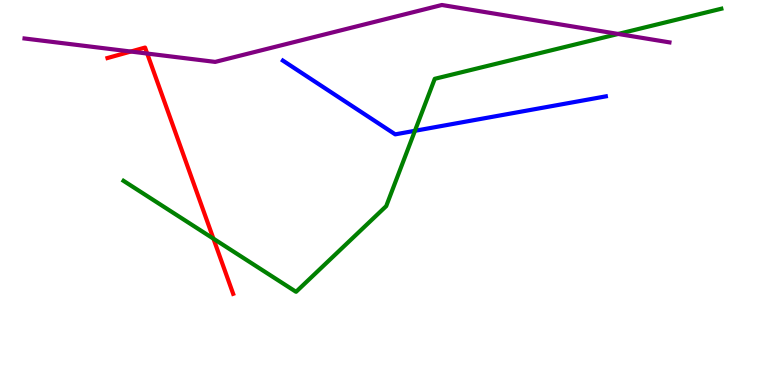[{'lines': ['blue', 'red'], 'intersections': []}, {'lines': ['green', 'red'], 'intersections': [{'x': 2.75, 'y': 3.8}]}, {'lines': ['purple', 'red'], 'intersections': [{'x': 1.69, 'y': 8.66}, {'x': 1.9, 'y': 8.61}]}, {'lines': ['blue', 'green'], 'intersections': [{'x': 5.35, 'y': 6.6}]}, {'lines': ['blue', 'purple'], 'intersections': []}, {'lines': ['green', 'purple'], 'intersections': [{'x': 7.98, 'y': 9.12}]}]